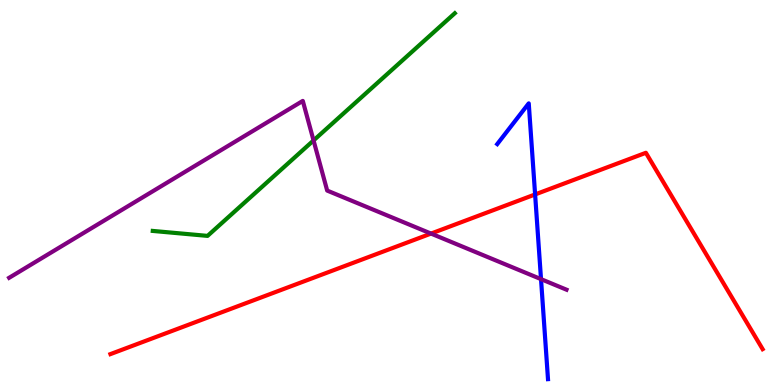[{'lines': ['blue', 'red'], 'intersections': [{'x': 6.9, 'y': 4.95}]}, {'lines': ['green', 'red'], 'intersections': []}, {'lines': ['purple', 'red'], 'intersections': [{'x': 5.56, 'y': 3.93}]}, {'lines': ['blue', 'green'], 'intersections': []}, {'lines': ['blue', 'purple'], 'intersections': [{'x': 6.98, 'y': 2.75}]}, {'lines': ['green', 'purple'], 'intersections': [{'x': 4.05, 'y': 6.35}]}]